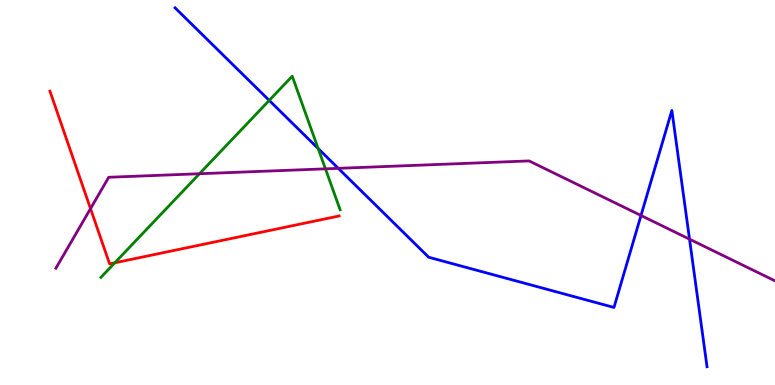[{'lines': ['blue', 'red'], 'intersections': []}, {'lines': ['green', 'red'], 'intersections': [{'x': 1.48, 'y': 3.17}]}, {'lines': ['purple', 'red'], 'intersections': [{'x': 1.17, 'y': 4.58}]}, {'lines': ['blue', 'green'], 'intersections': [{'x': 3.47, 'y': 7.39}, {'x': 4.11, 'y': 6.14}]}, {'lines': ['blue', 'purple'], 'intersections': [{'x': 4.37, 'y': 5.63}, {'x': 8.27, 'y': 4.4}, {'x': 8.9, 'y': 3.79}]}, {'lines': ['green', 'purple'], 'intersections': [{'x': 2.57, 'y': 5.49}, {'x': 4.2, 'y': 5.61}]}]